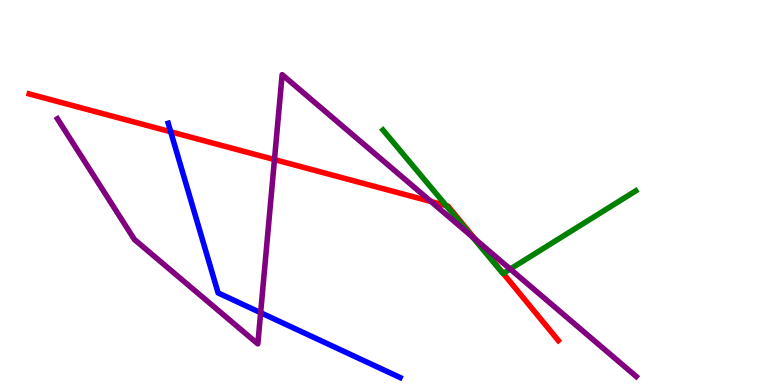[{'lines': ['blue', 'red'], 'intersections': [{'x': 2.2, 'y': 6.58}]}, {'lines': ['green', 'red'], 'intersections': [{'x': 5.76, 'y': 4.66}, {'x': 6.49, 'y': 2.9}]}, {'lines': ['purple', 'red'], 'intersections': [{'x': 3.54, 'y': 5.85}, {'x': 5.56, 'y': 4.77}, {'x': 6.13, 'y': 3.79}]}, {'lines': ['blue', 'green'], 'intersections': []}, {'lines': ['blue', 'purple'], 'intersections': [{'x': 3.36, 'y': 1.88}]}, {'lines': ['green', 'purple'], 'intersections': [{'x': 6.09, 'y': 3.85}, {'x': 6.58, 'y': 3.01}]}]